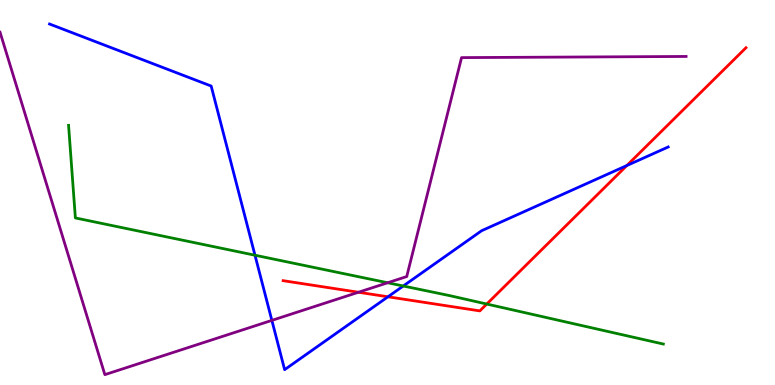[{'lines': ['blue', 'red'], 'intersections': [{'x': 5.01, 'y': 2.29}, {'x': 8.09, 'y': 5.7}]}, {'lines': ['green', 'red'], 'intersections': [{'x': 6.28, 'y': 2.1}]}, {'lines': ['purple', 'red'], 'intersections': [{'x': 4.63, 'y': 2.41}]}, {'lines': ['blue', 'green'], 'intersections': [{'x': 3.29, 'y': 3.37}, {'x': 5.2, 'y': 2.57}]}, {'lines': ['blue', 'purple'], 'intersections': [{'x': 3.51, 'y': 1.68}]}, {'lines': ['green', 'purple'], 'intersections': [{'x': 5.0, 'y': 2.66}]}]